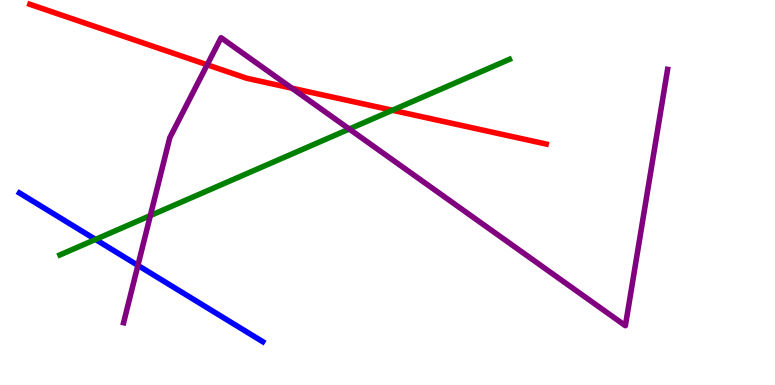[{'lines': ['blue', 'red'], 'intersections': []}, {'lines': ['green', 'red'], 'intersections': [{'x': 5.06, 'y': 7.14}]}, {'lines': ['purple', 'red'], 'intersections': [{'x': 2.67, 'y': 8.32}, {'x': 3.77, 'y': 7.71}]}, {'lines': ['blue', 'green'], 'intersections': [{'x': 1.23, 'y': 3.78}]}, {'lines': ['blue', 'purple'], 'intersections': [{'x': 1.78, 'y': 3.11}]}, {'lines': ['green', 'purple'], 'intersections': [{'x': 1.94, 'y': 4.4}, {'x': 4.51, 'y': 6.65}]}]